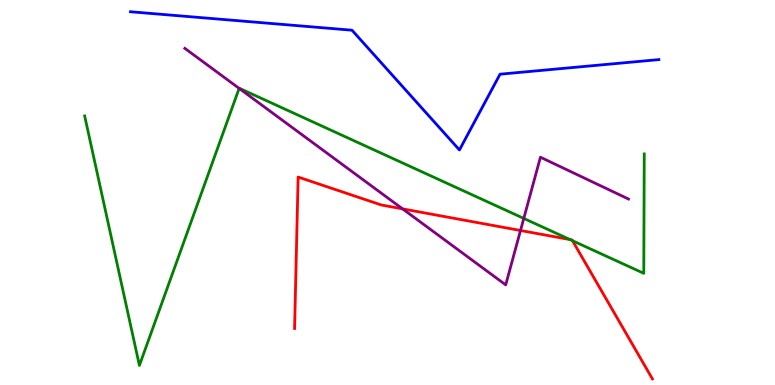[{'lines': ['blue', 'red'], 'intersections': []}, {'lines': ['green', 'red'], 'intersections': [{'x': 7.35, 'y': 3.78}, {'x': 7.39, 'y': 3.75}]}, {'lines': ['purple', 'red'], 'intersections': [{'x': 5.2, 'y': 4.57}, {'x': 6.72, 'y': 4.01}]}, {'lines': ['blue', 'green'], 'intersections': []}, {'lines': ['blue', 'purple'], 'intersections': []}, {'lines': ['green', 'purple'], 'intersections': [{'x': 3.09, 'y': 7.7}, {'x': 6.76, 'y': 4.33}]}]